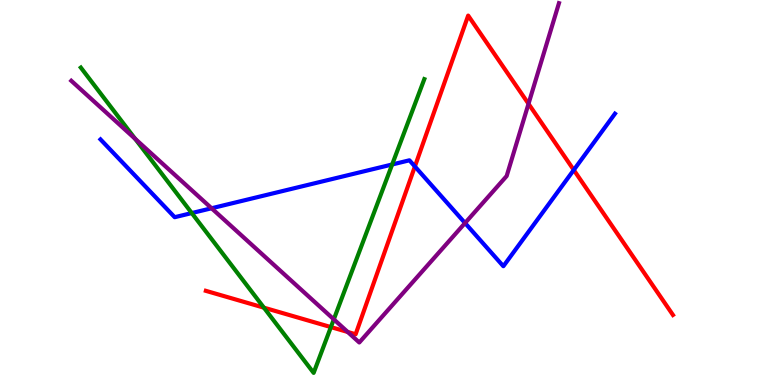[{'lines': ['blue', 'red'], 'intersections': [{'x': 5.35, 'y': 5.68}, {'x': 7.4, 'y': 5.58}]}, {'lines': ['green', 'red'], 'intersections': [{'x': 3.41, 'y': 2.01}, {'x': 4.27, 'y': 1.5}]}, {'lines': ['purple', 'red'], 'intersections': [{'x': 4.49, 'y': 1.38}, {'x': 6.82, 'y': 7.3}]}, {'lines': ['blue', 'green'], 'intersections': [{'x': 2.47, 'y': 4.47}, {'x': 5.06, 'y': 5.73}]}, {'lines': ['blue', 'purple'], 'intersections': [{'x': 2.73, 'y': 4.59}, {'x': 6.0, 'y': 4.21}]}, {'lines': ['green', 'purple'], 'intersections': [{'x': 1.74, 'y': 6.39}, {'x': 4.31, 'y': 1.71}]}]